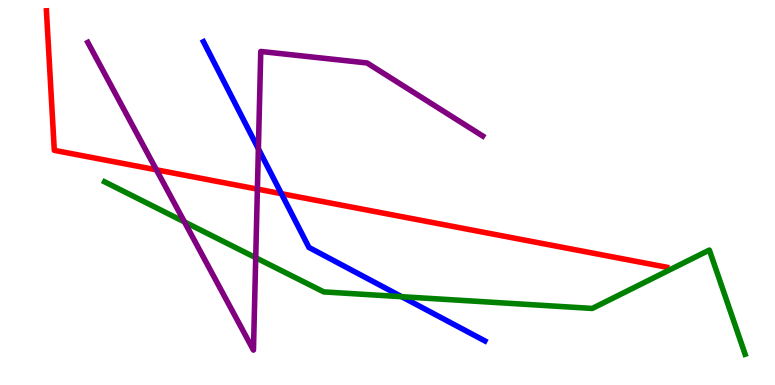[{'lines': ['blue', 'red'], 'intersections': [{'x': 3.63, 'y': 4.97}]}, {'lines': ['green', 'red'], 'intersections': []}, {'lines': ['purple', 'red'], 'intersections': [{'x': 2.02, 'y': 5.59}, {'x': 3.32, 'y': 5.09}]}, {'lines': ['blue', 'green'], 'intersections': [{'x': 5.18, 'y': 2.29}]}, {'lines': ['blue', 'purple'], 'intersections': [{'x': 3.33, 'y': 6.14}]}, {'lines': ['green', 'purple'], 'intersections': [{'x': 2.38, 'y': 4.24}, {'x': 3.3, 'y': 3.31}]}]